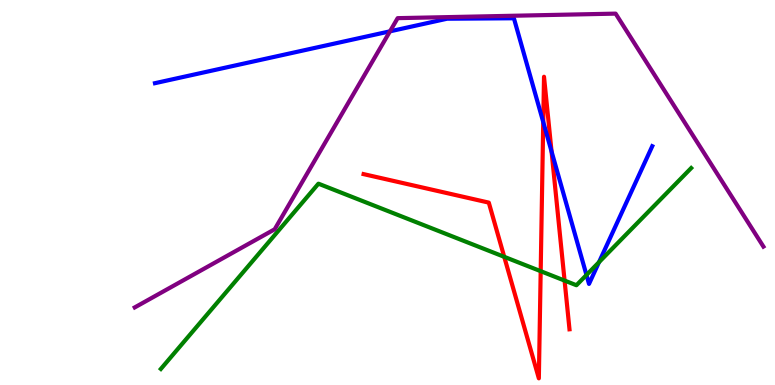[{'lines': ['blue', 'red'], 'intersections': [{'x': 7.01, 'y': 6.83}, {'x': 7.12, 'y': 6.07}]}, {'lines': ['green', 'red'], 'intersections': [{'x': 6.51, 'y': 3.33}, {'x': 6.98, 'y': 2.96}, {'x': 7.28, 'y': 2.71}]}, {'lines': ['purple', 'red'], 'intersections': []}, {'lines': ['blue', 'green'], 'intersections': [{'x': 7.57, 'y': 2.86}, {'x': 7.73, 'y': 3.19}]}, {'lines': ['blue', 'purple'], 'intersections': [{'x': 5.03, 'y': 9.19}]}, {'lines': ['green', 'purple'], 'intersections': []}]